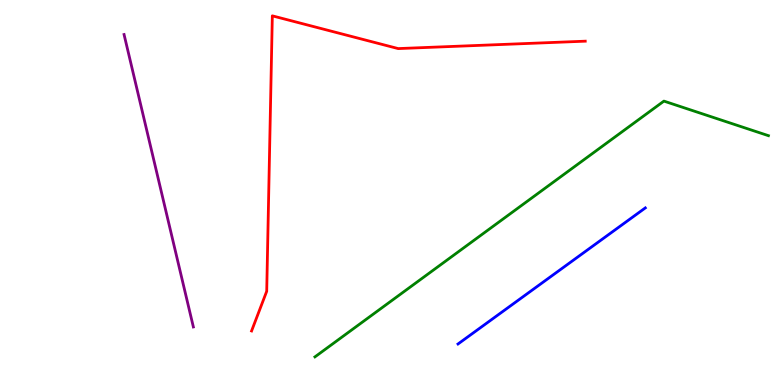[{'lines': ['blue', 'red'], 'intersections': []}, {'lines': ['green', 'red'], 'intersections': []}, {'lines': ['purple', 'red'], 'intersections': []}, {'lines': ['blue', 'green'], 'intersections': []}, {'lines': ['blue', 'purple'], 'intersections': []}, {'lines': ['green', 'purple'], 'intersections': []}]